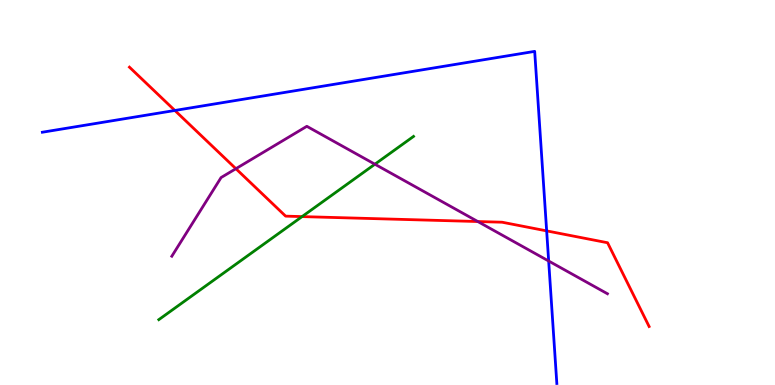[{'lines': ['blue', 'red'], 'intersections': [{'x': 2.26, 'y': 7.13}, {'x': 7.05, 'y': 4.0}]}, {'lines': ['green', 'red'], 'intersections': [{'x': 3.9, 'y': 4.37}]}, {'lines': ['purple', 'red'], 'intersections': [{'x': 3.04, 'y': 5.62}, {'x': 6.17, 'y': 4.25}]}, {'lines': ['blue', 'green'], 'intersections': []}, {'lines': ['blue', 'purple'], 'intersections': [{'x': 7.08, 'y': 3.22}]}, {'lines': ['green', 'purple'], 'intersections': [{'x': 4.84, 'y': 5.73}]}]